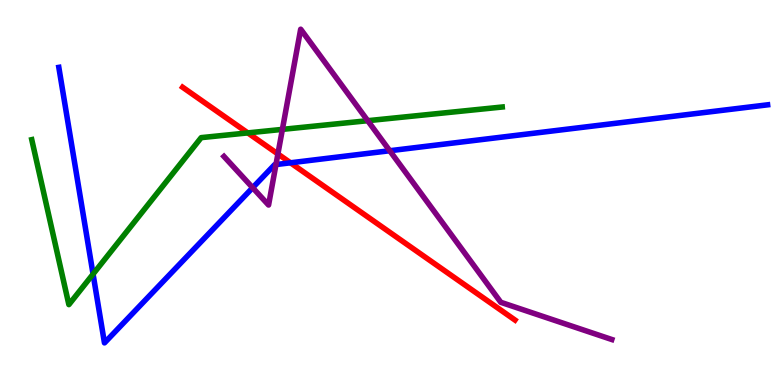[{'lines': ['blue', 'red'], 'intersections': [{'x': 3.75, 'y': 5.77}]}, {'lines': ['green', 'red'], 'intersections': [{'x': 3.2, 'y': 6.55}]}, {'lines': ['purple', 'red'], 'intersections': [{'x': 3.59, 'y': 6.0}]}, {'lines': ['blue', 'green'], 'intersections': [{'x': 1.2, 'y': 2.88}]}, {'lines': ['blue', 'purple'], 'intersections': [{'x': 3.26, 'y': 5.12}, {'x': 3.56, 'y': 5.73}, {'x': 5.03, 'y': 6.08}]}, {'lines': ['green', 'purple'], 'intersections': [{'x': 3.64, 'y': 6.64}, {'x': 4.74, 'y': 6.87}]}]